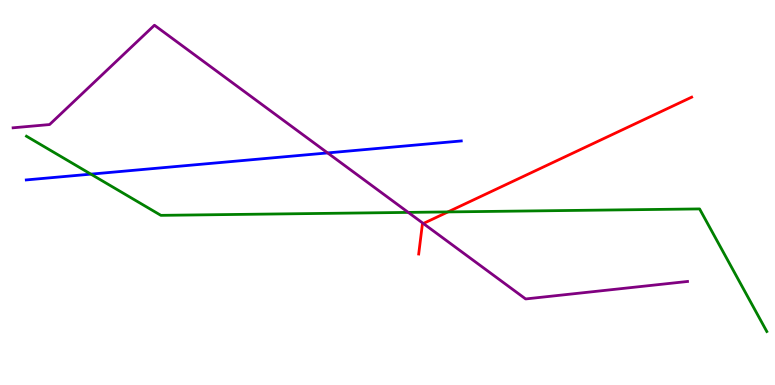[{'lines': ['blue', 'red'], 'intersections': []}, {'lines': ['green', 'red'], 'intersections': [{'x': 5.78, 'y': 4.5}]}, {'lines': ['purple', 'red'], 'intersections': [{'x': 5.46, 'y': 4.19}]}, {'lines': ['blue', 'green'], 'intersections': [{'x': 1.17, 'y': 5.48}]}, {'lines': ['blue', 'purple'], 'intersections': [{'x': 4.23, 'y': 6.03}]}, {'lines': ['green', 'purple'], 'intersections': [{'x': 5.27, 'y': 4.48}]}]